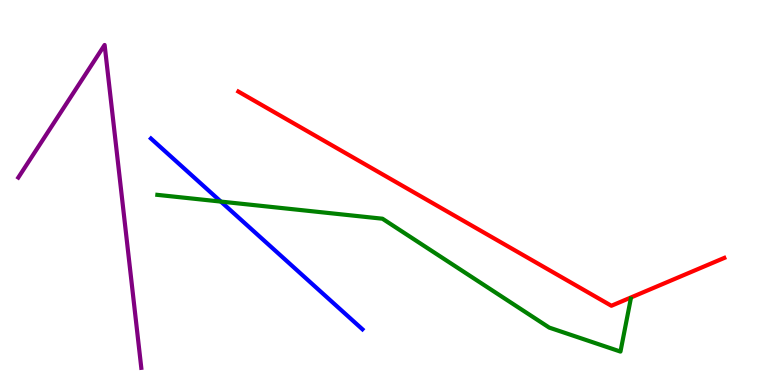[{'lines': ['blue', 'red'], 'intersections': []}, {'lines': ['green', 'red'], 'intersections': []}, {'lines': ['purple', 'red'], 'intersections': []}, {'lines': ['blue', 'green'], 'intersections': [{'x': 2.85, 'y': 4.76}]}, {'lines': ['blue', 'purple'], 'intersections': []}, {'lines': ['green', 'purple'], 'intersections': []}]